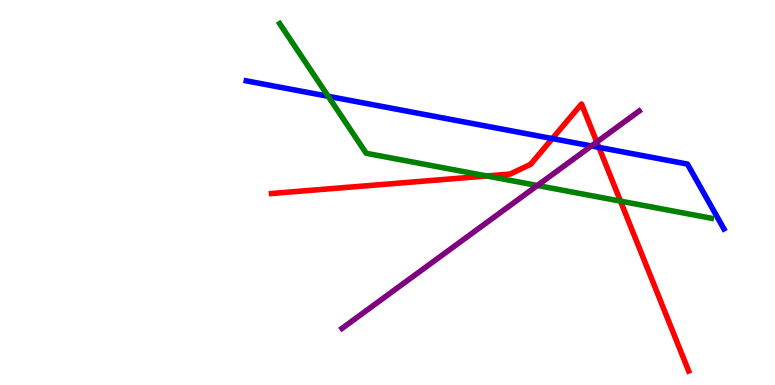[{'lines': ['blue', 'red'], 'intersections': [{'x': 7.13, 'y': 6.4}, {'x': 7.73, 'y': 6.17}]}, {'lines': ['green', 'red'], 'intersections': [{'x': 6.28, 'y': 5.43}, {'x': 8.01, 'y': 4.78}]}, {'lines': ['purple', 'red'], 'intersections': [{'x': 7.7, 'y': 6.31}]}, {'lines': ['blue', 'green'], 'intersections': [{'x': 4.23, 'y': 7.5}]}, {'lines': ['blue', 'purple'], 'intersections': [{'x': 7.63, 'y': 6.21}]}, {'lines': ['green', 'purple'], 'intersections': [{'x': 6.93, 'y': 5.18}]}]